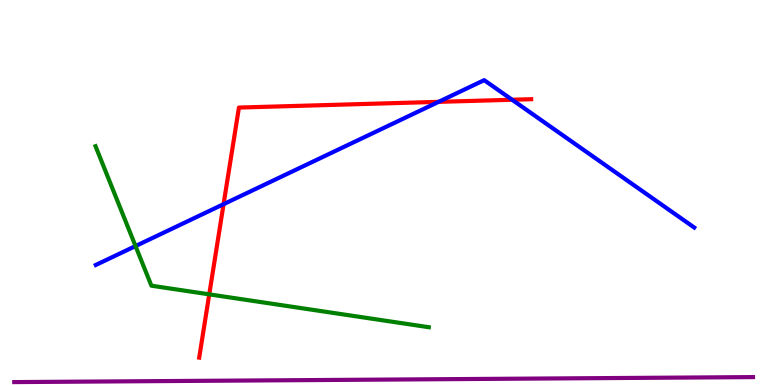[{'lines': ['blue', 'red'], 'intersections': [{'x': 2.88, 'y': 4.7}, {'x': 5.66, 'y': 7.35}, {'x': 6.61, 'y': 7.41}]}, {'lines': ['green', 'red'], 'intersections': [{'x': 2.7, 'y': 2.35}]}, {'lines': ['purple', 'red'], 'intersections': []}, {'lines': ['blue', 'green'], 'intersections': [{'x': 1.75, 'y': 3.61}]}, {'lines': ['blue', 'purple'], 'intersections': []}, {'lines': ['green', 'purple'], 'intersections': []}]